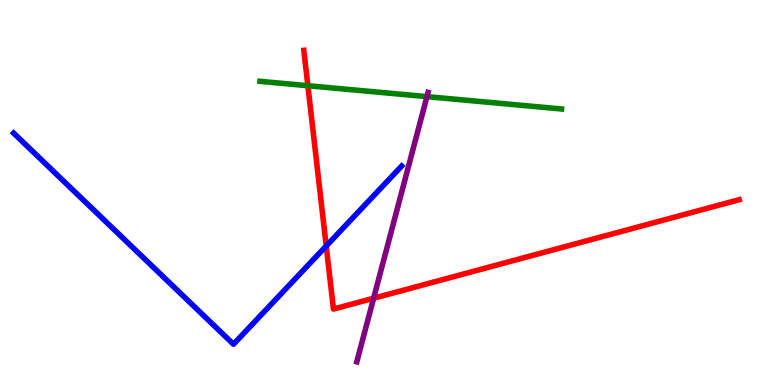[{'lines': ['blue', 'red'], 'intersections': [{'x': 4.21, 'y': 3.61}]}, {'lines': ['green', 'red'], 'intersections': [{'x': 3.97, 'y': 7.77}]}, {'lines': ['purple', 'red'], 'intersections': [{'x': 4.82, 'y': 2.25}]}, {'lines': ['blue', 'green'], 'intersections': []}, {'lines': ['blue', 'purple'], 'intersections': []}, {'lines': ['green', 'purple'], 'intersections': [{'x': 5.51, 'y': 7.49}]}]